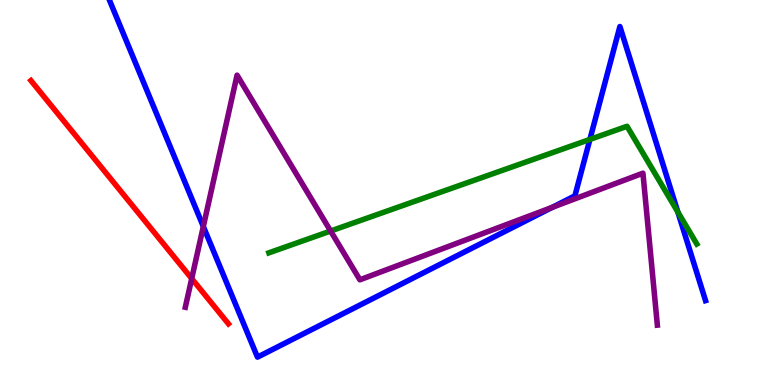[{'lines': ['blue', 'red'], 'intersections': []}, {'lines': ['green', 'red'], 'intersections': []}, {'lines': ['purple', 'red'], 'intersections': [{'x': 2.47, 'y': 2.76}]}, {'lines': ['blue', 'green'], 'intersections': [{'x': 7.61, 'y': 6.38}, {'x': 8.75, 'y': 4.49}]}, {'lines': ['blue', 'purple'], 'intersections': [{'x': 2.62, 'y': 4.12}, {'x': 7.13, 'y': 4.61}]}, {'lines': ['green', 'purple'], 'intersections': [{'x': 4.27, 'y': 4.0}]}]